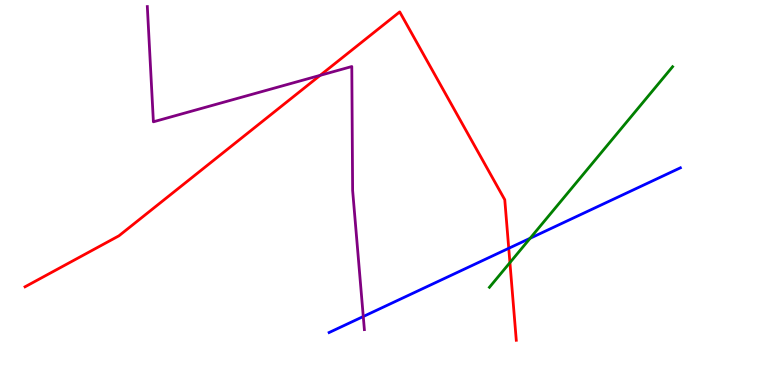[{'lines': ['blue', 'red'], 'intersections': [{'x': 6.56, 'y': 3.55}]}, {'lines': ['green', 'red'], 'intersections': [{'x': 6.58, 'y': 3.18}]}, {'lines': ['purple', 'red'], 'intersections': [{'x': 4.13, 'y': 8.04}]}, {'lines': ['blue', 'green'], 'intersections': [{'x': 6.84, 'y': 3.81}]}, {'lines': ['blue', 'purple'], 'intersections': [{'x': 4.69, 'y': 1.78}]}, {'lines': ['green', 'purple'], 'intersections': []}]